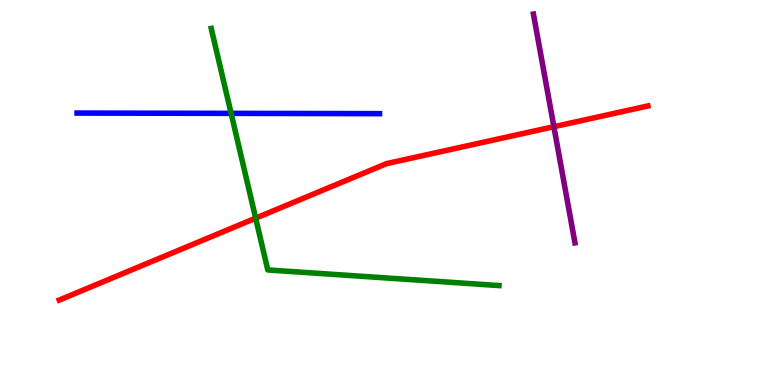[{'lines': ['blue', 'red'], 'intersections': []}, {'lines': ['green', 'red'], 'intersections': [{'x': 3.3, 'y': 4.33}]}, {'lines': ['purple', 'red'], 'intersections': [{'x': 7.15, 'y': 6.71}]}, {'lines': ['blue', 'green'], 'intersections': [{'x': 2.98, 'y': 7.06}]}, {'lines': ['blue', 'purple'], 'intersections': []}, {'lines': ['green', 'purple'], 'intersections': []}]